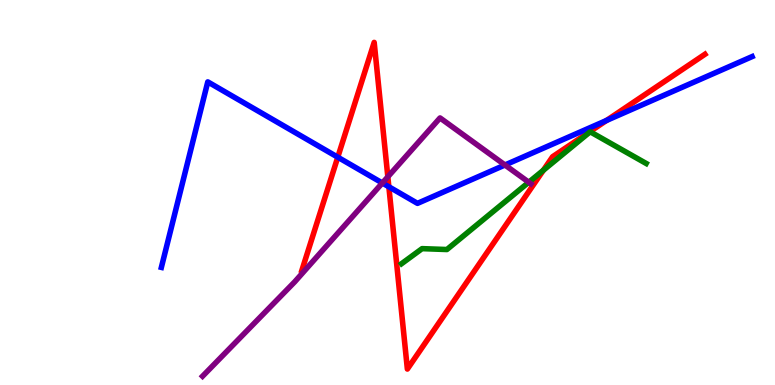[{'lines': ['blue', 'red'], 'intersections': [{'x': 4.36, 'y': 5.92}, {'x': 5.02, 'y': 5.15}, {'x': 7.83, 'y': 6.87}]}, {'lines': ['green', 'red'], 'intersections': [{'x': 7.01, 'y': 5.58}]}, {'lines': ['purple', 'red'], 'intersections': [{'x': 5.0, 'y': 5.41}]}, {'lines': ['blue', 'green'], 'intersections': []}, {'lines': ['blue', 'purple'], 'intersections': [{'x': 4.93, 'y': 5.25}, {'x': 6.52, 'y': 5.71}]}, {'lines': ['green', 'purple'], 'intersections': [{'x': 6.82, 'y': 5.27}]}]